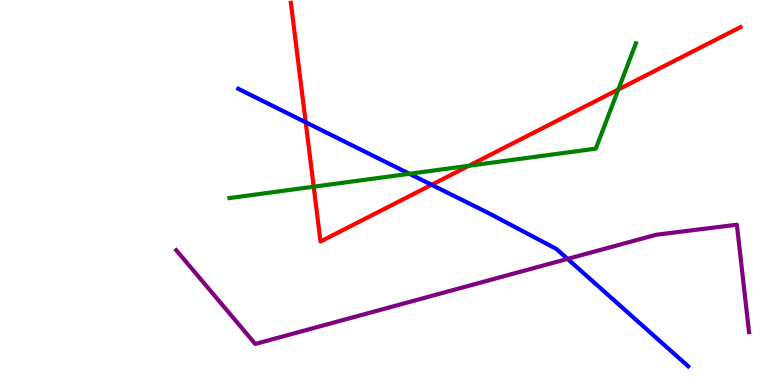[{'lines': ['blue', 'red'], 'intersections': [{'x': 3.94, 'y': 6.82}, {'x': 5.57, 'y': 5.2}]}, {'lines': ['green', 'red'], 'intersections': [{'x': 4.05, 'y': 5.15}, {'x': 6.05, 'y': 5.69}, {'x': 7.98, 'y': 7.68}]}, {'lines': ['purple', 'red'], 'intersections': []}, {'lines': ['blue', 'green'], 'intersections': [{'x': 5.28, 'y': 5.49}]}, {'lines': ['blue', 'purple'], 'intersections': [{'x': 7.32, 'y': 3.28}]}, {'lines': ['green', 'purple'], 'intersections': []}]